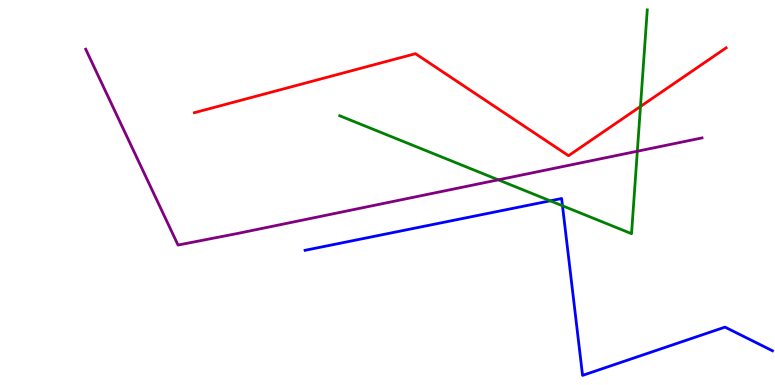[{'lines': ['blue', 'red'], 'intersections': []}, {'lines': ['green', 'red'], 'intersections': [{'x': 8.26, 'y': 7.23}]}, {'lines': ['purple', 'red'], 'intersections': []}, {'lines': ['blue', 'green'], 'intersections': [{'x': 7.1, 'y': 4.78}, {'x': 7.26, 'y': 4.66}]}, {'lines': ['blue', 'purple'], 'intersections': []}, {'lines': ['green', 'purple'], 'intersections': [{'x': 6.43, 'y': 5.33}, {'x': 8.22, 'y': 6.07}]}]